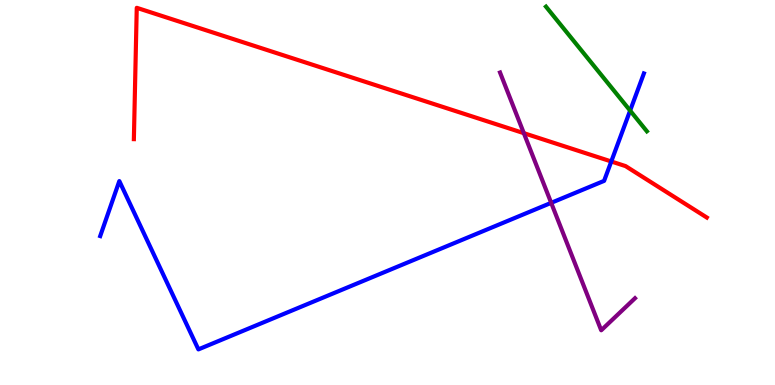[{'lines': ['blue', 'red'], 'intersections': [{'x': 7.89, 'y': 5.81}]}, {'lines': ['green', 'red'], 'intersections': []}, {'lines': ['purple', 'red'], 'intersections': [{'x': 6.76, 'y': 6.54}]}, {'lines': ['blue', 'green'], 'intersections': [{'x': 8.13, 'y': 7.13}]}, {'lines': ['blue', 'purple'], 'intersections': [{'x': 7.11, 'y': 4.73}]}, {'lines': ['green', 'purple'], 'intersections': []}]